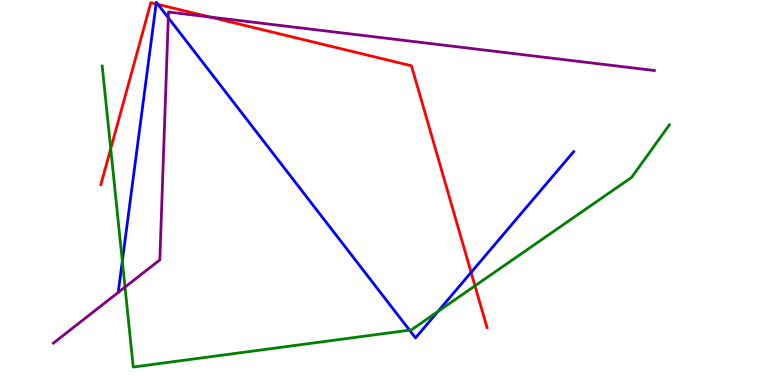[{'lines': ['blue', 'red'], 'intersections': [{'x': 2.01, 'y': 9.9}, {'x': 2.04, 'y': 9.88}, {'x': 6.08, 'y': 2.92}]}, {'lines': ['green', 'red'], 'intersections': [{'x': 1.43, 'y': 6.14}, {'x': 6.13, 'y': 2.58}]}, {'lines': ['purple', 'red'], 'intersections': [{'x': 2.71, 'y': 9.56}]}, {'lines': ['blue', 'green'], 'intersections': [{'x': 1.58, 'y': 3.22}, {'x': 5.28, 'y': 1.42}, {'x': 5.65, 'y': 1.91}]}, {'lines': ['blue', 'purple'], 'intersections': [{'x': 2.17, 'y': 9.54}]}, {'lines': ['green', 'purple'], 'intersections': [{'x': 1.61, 'y': 2.54}]}]